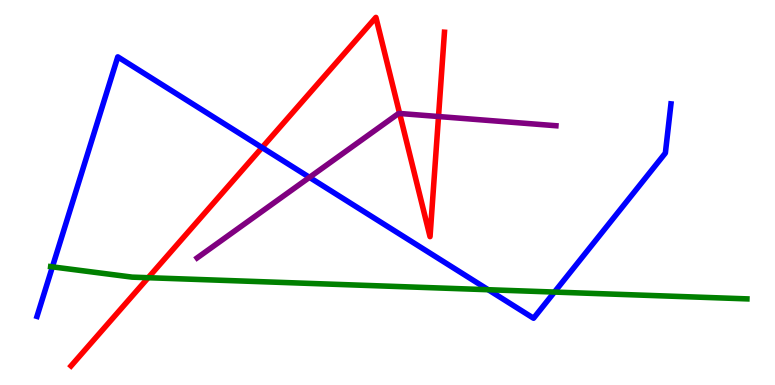[{'lines': ['blue', 'red'], 'intersections': [{'x': 3.38, 'y': 6.17}]}, {'lines': ['green', 'red'], 'intersections': [{'x': 1.91, 'y': 2.79}]}, {'lines': ['purple', 'red'], 'intersections': [{'x': 5.16, 'y': 7.05}, {'x': 5.66, 'y': 6.97}]}, {'lines': ['blue', 'green'], 'intersections': [{'x': 0.676, 'y': 3.07}, {'x': 6.3, 'y': 2.47}, {'x': 7.15, 'y': 2.41}]}, {'lines': ['blue', 'purple'], 'intersections': [{'x': 3.99, 'y': 5.39}]}, {'lines': ['green', 'purple'], 'intersections': []}]